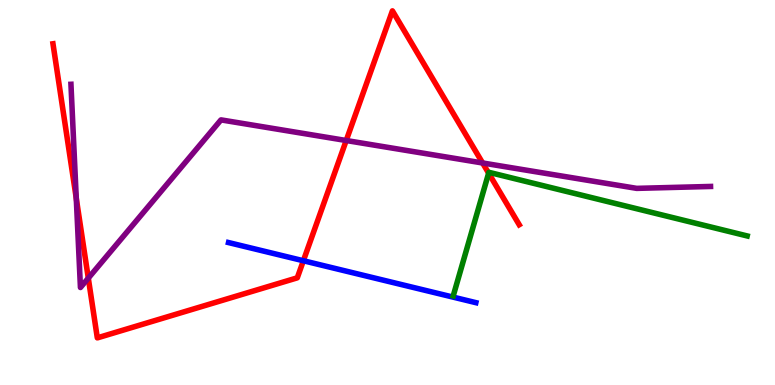[{'lines': ['blue', 'red'], 'intersections': [{'x': 3.91, 'y': 3.23}]}, {'lines': ['green', 'red'], 'intersections': [{'x': 6.31, 'y': 5.5}]}, {'lines': ['purple', 'red'], 'intersections': [{'x': 0.984, 'y': 4.85}, {'x': 1.14, 'y': 2.78}, {'x': 4.47, 'y': 6.35}, {'x': 6.23, 'y': 5.77}]}, {'lines': ['blue', 'green'], 'intersections': []}, {'lines': ['blue', 'purple'], 'intersections': []}, {'lines': ['green', 'purple'], 'intersections': []}]